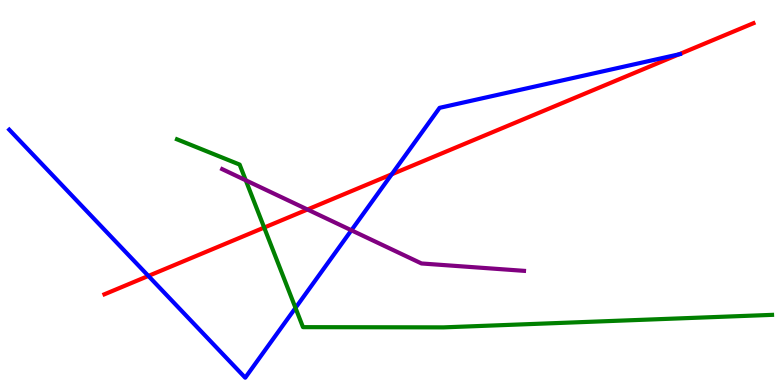[{'lines': ['blue', 'red'], 'intersections': [{'x': 1.91, 'y': 2.83}, {'x': 5.05, 'y': 5.47}, {'x': 8.76, 'y': 8.59}]}, {'lines': ['green', 'red'], 'intersections': [{'x': 3.41, 'y': 4.09}]}, {'lines': ['purple', 'red'], 'intersections': [{'x': 3.97, 'y': 4.56}]}, {'lines': ['blue', 'green'], 'intersections': [{'x': 3.81, 'y': 2.0}]}, {'lines': ['blue', 'purple'], 'intersections': [{'x': 4.53, 'y': 4.02}]}, {'lines': ['green', 'purple'], 'intersections': [{'x': 3.17, 'y': 5.32}]}]